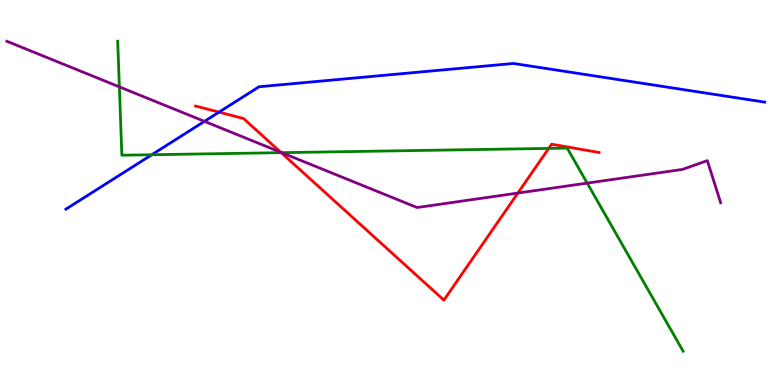[{'lines': ['blue', 'red'], 'intersections': [{'x': 2.83, 'y': 7.09}]}, {'lines': ['green', 'red'], 'intersections': [{'x': 3.63, 'y': 6.03}, {'x': 7.08, 'y': 6.15}]}, {'lines': ['purple', 'red'], 'intersections': [{'x': 3.62, 'y': 6.04}, {'x': 6.68, 'y': 4.99}]}, {'lines': ['blue', 'green'], 'intersections': [{'x': 1.96, 'y': 5.98}]}, {'lines': ['blue', 'purple'], 'intersections': [{'x': 2.64, 'y': 6.85}]}, {'lines': ['green', 'purple'], 'intersections': [{'x': 1.54, 'y': 7.74}, {'x': 3.63, 'y': 6.03}, {'x': 7.58, 'y': 5.24}]}]